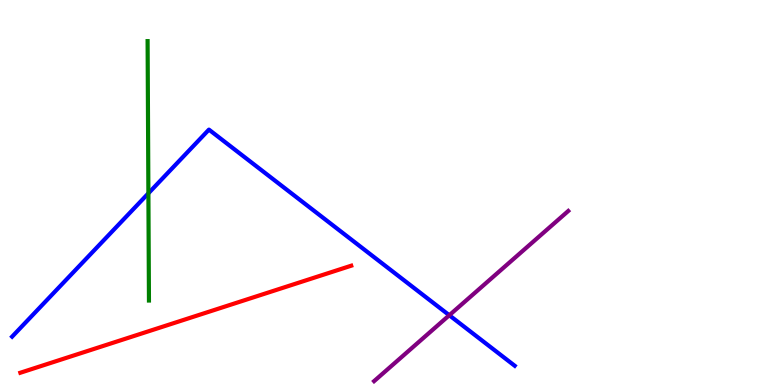[{'lines': ['blue', 'red'], 'intersections': []}, {'lines': ['green', 'red'], 'intersections': []}, {'lines': ['purple', 'red'], 'intersections': []}, {'lines': ['blue', 'green'], 'intersections': [{'x': 1.91, 'y': 4.98}]}, {'lines': ['blue', 'purple'], 'intersections': [{'x': 5.8, 'y': 1.81}]}, {'lines': ['green', 'purple'], 'intersections': []}]